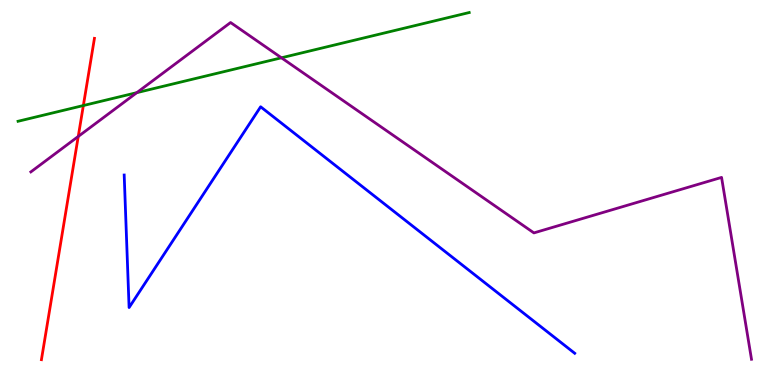[{'lines': ['blue', 'red'], 'intersections': []}, {'lines': ['green', 'red'], 'intersections': [{'x': 1.08, 'y': 7.26}]}, {'lines': ['purple', 'red'], 'intersections': [{'x': 1.01, 'y': 6.46}]}, {'lines': ['blue', 'green'], 'intersections': []}, {'lines': ['blue', 'purple'], 'intersections': []}, {'lines': ['green', 'purple'], 'intersections': [{'x': 1.77, 'y': 7.59}, {'x': 3.63, 'y': 8.5}]}]